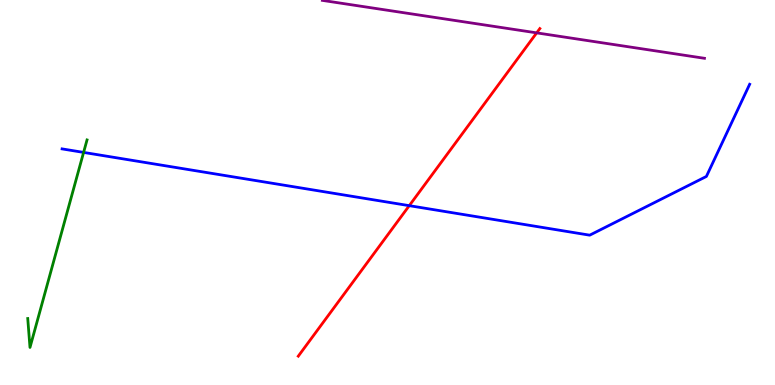[{'lines': ['blue', 'red'], 'intersections': [{'x': 5.28, 'y': 4.66}]}, {'lines': ['green', 'red'], 'intersections': []}, {'lines': ['purple', 'red'], 'intersections': [{'x': 6.92, 'y': 9.15}]}, {'lines': ['blue', 'green'], 'intersections': [{'x': 1.08, 'y': 6.04}]}, {'lines': ['blue', 'purple'], 'intersections': []}, {'lines': ['green', 'purple'], 'intersections': []}]